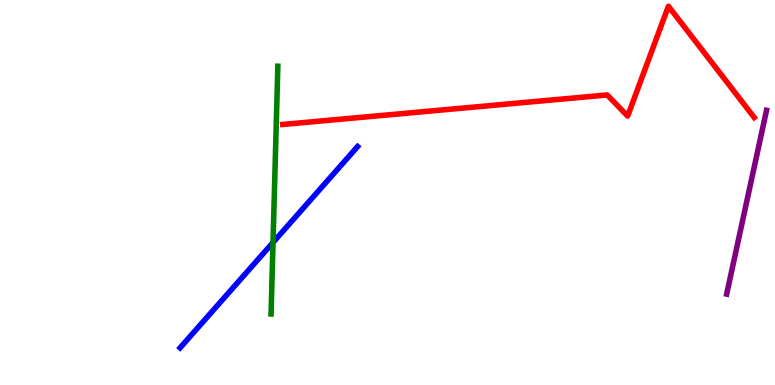[{'lines': ['blue', 'red'], 'intersections': []}, {'lines': ['green', 'red'], 'intersections': []}, {'lines': ['purple', 'red'], 'intersections': []}, {'lines': ['blue', 'green'], 'intersections': [{'x': 3.52, 'y': 3.7}]}, {'lines': ['blue', 'purple'], 'intersections': []}, {'lines': ['green', 'purple'], 'intersections': []}]